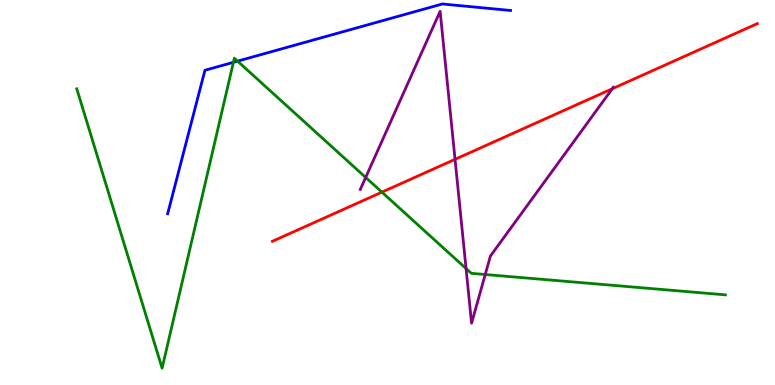[{'lines': ['blue', 'red'], 'intersections': []}, {'lines': ['green', 'red'], 'intersections': [{'x': 4.93, 'y': 5.01}]}, {'lines': ['purple', 'red'], 'intersections': [{'x': 5.87, 'y': 5.86}, {'x': 7.9, 'y': 7.7}]}, {'lines': ['blue', 'green'], 'intersections': [{'x': 3.01, 'y': 8.38}, {'x': 3.07, 'y': 8.41}]}, {'lines': ['blue', 'purple'], 'intersections': []}, {'lines': ['green', 'purple'], 'intersections': [{'x': 4.72, 'y': 5.39}, {'x': 6.01, 'y': 3.02}, {'x': 6.26, 'y': 2.87}]}]